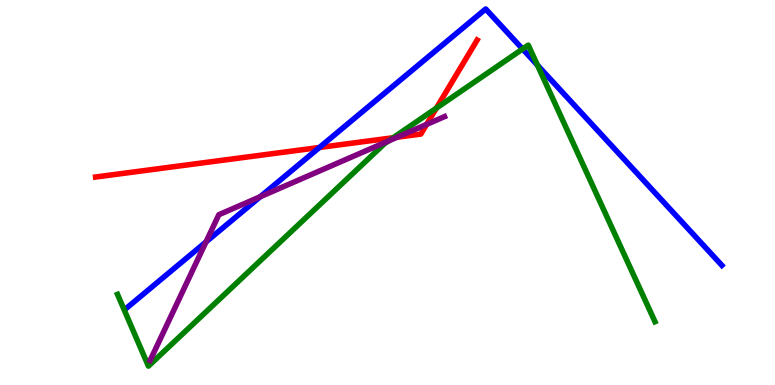[{'lines': ['blue', 'red'], 'intersections': [{'x': 4.12, 'y': 6.17}]}, {'lines': ['green', 'red'], 'intersections': [{'x': 5.07, 'y': 6.42}, {'x': 5.63, 'y': 7.19}]}, {'lines': ['purple', 'red'], 'intersections': [{'x': 5.12, 'y': 6.44}, {'x': 5.5, 'y': 6.77}]}, {'lines': ['blue', 'green'], 'intersections': [{'x': 6.74, 'y': 8.73}, {'x': 6.93, 'y': 8.31}]}, {'lines': ['blue', 'purple'], 'intersections': [{'x': 2.66, 'y': 3.72}, {'x': 3.36, 'y': 4.89}]}, {'lines': ['green', 'purple'], 'intersections': [{'x': 5.01, 'y': 6.34}]}]